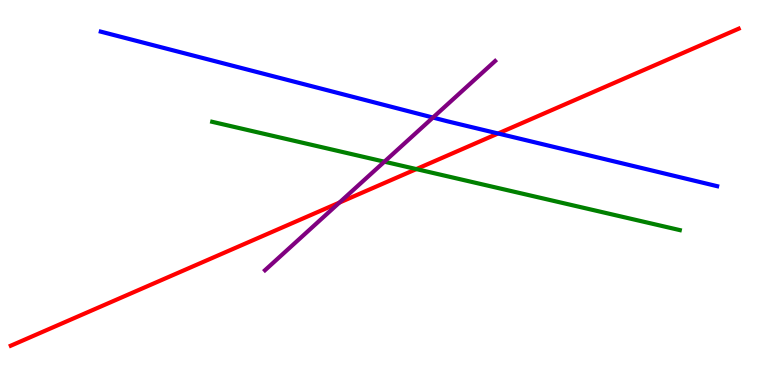[{'lines': ['blue', 'red'], 'intersections': [{'x': 6.43, 'y': 6.53}]}, {'lines': ['green', 'red'], 'intersections': [{'x': 5.37, 'y': 5.61}]}, {'lines': ['purple', 'red'], 'intersections': [{'x': 4.38, 'y': 4.74}]}, {'lines': ['blue', 'green'], 'intersections': []}, {'lines': ['blue', 'purple'], 'intersections': [{'x': 5.59, 'y': 6.95}]}, {'lines': ['green', 'purple'], 'intersections': [{'x': 4.96, 'y': 5.8}]}]